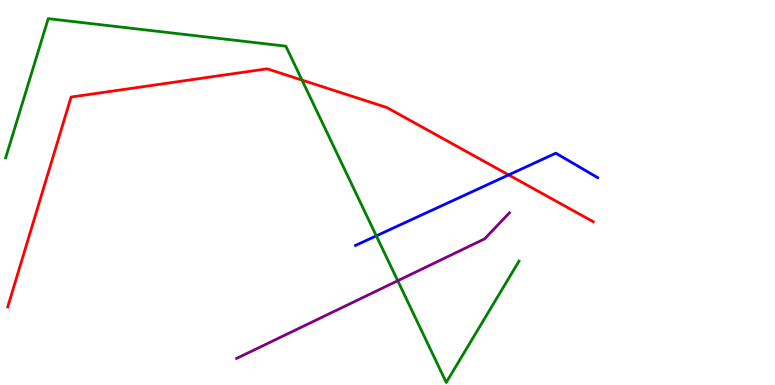[{'lines': ['blue', 'red'], 'intersections': [{'x': 6.56, 'y': 5.46}]}, {'lines': ['green', 'red'], 'intersections': [{'x': 3.9, 'y': 7.92}]}, {'lines': ['purple', 'red'], 'intersections': []}, {'lines': ['blue', 'green'], 'intersections': [{'x': 4.86, 'y': 3.87}]}, {'lines': ['blue', 'purple'], 'intersections': []}, {'lines': ['green', 'purple'], 'intersections': [{'x': 5.13, 'y': 2.71}]}]